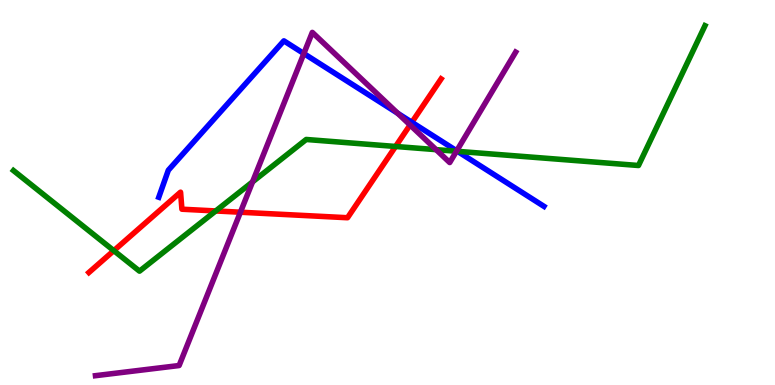[{'lines': ['blue', 'red'], 'intersections': [{'x': 5.31, 'y': 6.82}]}, {'lines': ['green', 'red'], 'intersections': [{'x': 1.47, 'y': 3.49}, {'x': 2.78, 'y': 4.52}, {'x': 5.1, 'y': 6.2}]}, {'lines': ['purple', 'red'], 'intersections': [{'x': 3.1, 'y': 4.49}, {'x': 5.29, 'y': 6.75}]}, {'lines': ['blue', 'green'], 'intersections': [{'x': 5.9, 'y': 6.07}]}, {'lines': ['blue', 'purple'], 'intersections': [{'x': 3.92, 'y': 8.61}, {'x': 5.13, 'y': 7.06}, {'x': 5.89, 'y': 6.08}]}, {'lines': ['green', 'purple'], 'intersections': [{'x': 3.26, 'y': 5.28}, {'x': 5.63, 'y': 6.11}, {'x': 5.89, 'y': 6.07}]}]